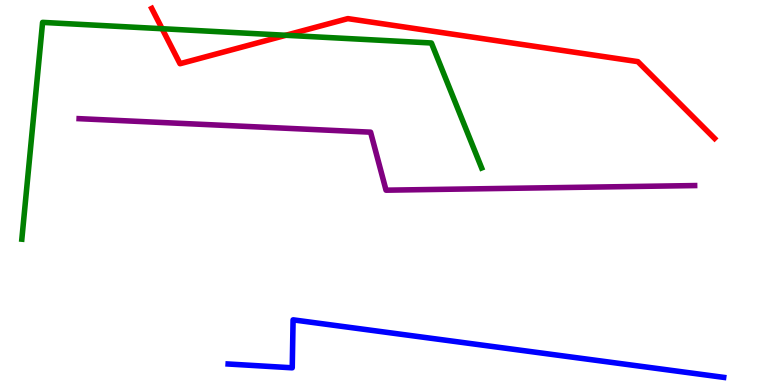[{'lines': ['blue', 'red'], 'intersections': []}, {'lines': ['green', 'red'], 'intersections': [{'x': 2.09, 'y': 9.25}, {'x': 3.69, 'y': 9.08}]}, {'lines': ['purple', 'red'], 'intersections': []}, {'lines': ['blue', 'green'], 'intersections': []}, {'lines': ['blue', 'purple'], 'intersections': []}, {'lines': ['green', 'purple'], 'intersections': []}]